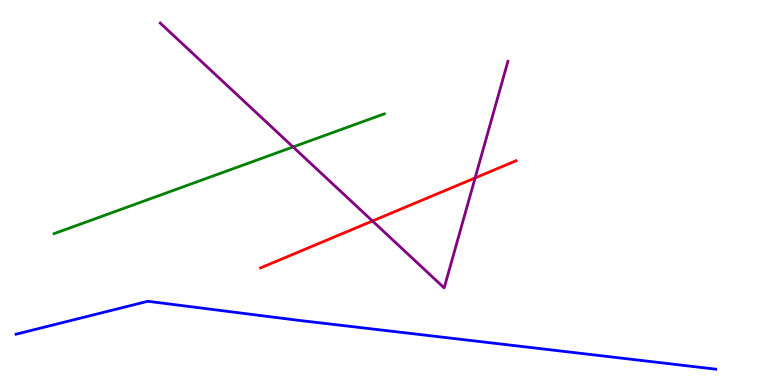[{'lines': ['blue', 'red'], 'intersections': []}, {'lines': ['green', 'red'], 'intersections': []}, {'lines': ['purple', 'red'], 'intersections': [{'x': 4.81, 'y': 4.26}, {'x': 6.13, 'y': 5.38}]}, {'lines': ['blue', 'green'], 'intersections': []}, {'lines': ['blue', 'purple'], 'intersections': []}, {'lines': ['green', 'purple'], 'intersections': [{'x': 3.78, 'y': 6.18}]}]